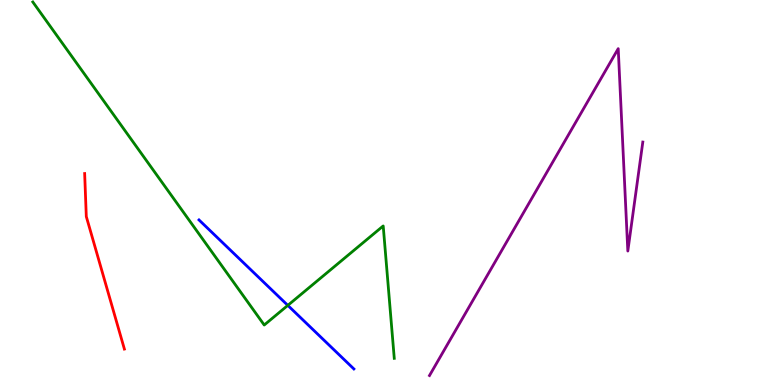[{'lines': ['blue', 'red'], 'intersections': []}, {'lines': ['green', 'red'], 'intersections': []}, {'lines': ['purple', 'red'], 'intersections': []}, {'lines': ['blue', 'green'], 'intersections': [{'x': 3.71, 'y': 2.07}]}, {'lines': ['blue', 'purple'], 'intersections': []}, {'lines': ['green', 'purple'], 'intersections': []}]